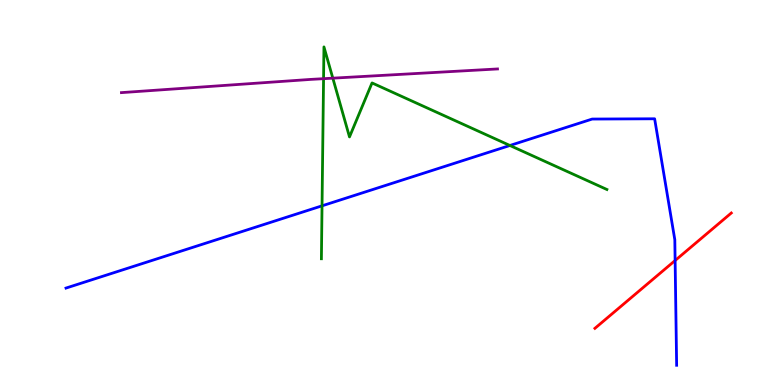[{'lines': ['blue', 'red'], 'intersections': [{'x': 8.71, 'y': 3.23}]}, {'lines': ['green', 'red'], 'intersections': []}, {'lines': ['purple', 'red'], 'intersections': []}, {'lines': ['blue', 'green'], 'intersections': [{'x': 4.16, 'y': 4.65}, {'x': 6.58, 'y': 6.22}]}, {'lines': ['blue', 'purple'], 'intersections': []}, {'lines': ['green', 'purple'], 'intersections': [{'x': 4.18, 'y': 7.96}, {'x': 4.29, 'y': 7.97}]}]